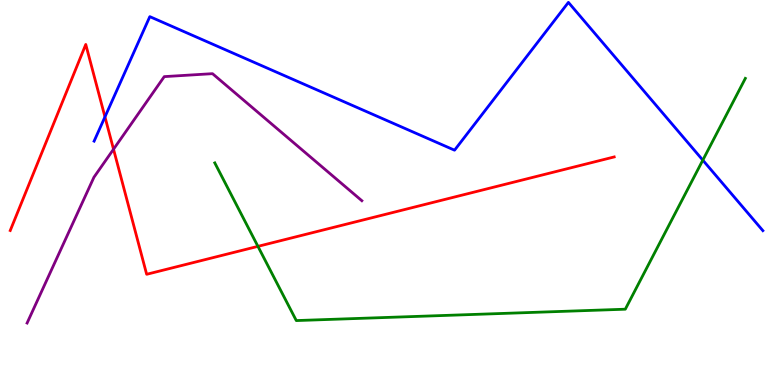[{'lines': ['blue', 'red'], 'intersections': [{'x': 1.35, 'y': 6.96}]}, {'lines': ['green', 'red'], 'intersections': [{'x': 3.33, 'y': 3.6}]}, {'lines': ['purple', 'red'], 'intersections': [{'x': 1.46, 'y': 6.12}]}, {'lines': ['blue', 'green'], 'intersections': [{'x': 9.07, 'y': 5.84}]}, {'lines': ['blue', 'purple'], 'intersections': []}, {'lines': ['green', 'purple'], 'intersections': []}]